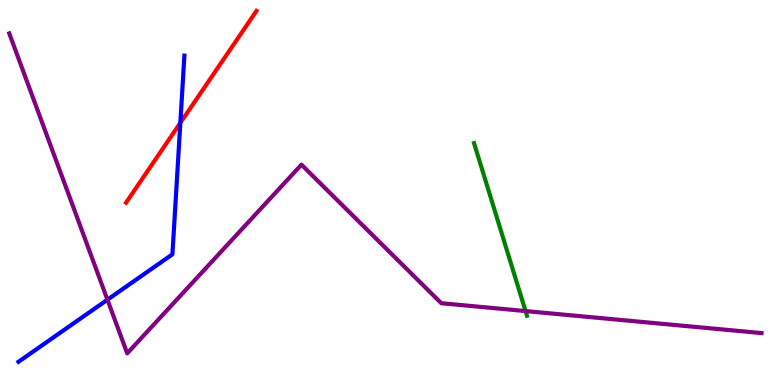[{'lines': ['blue', 'red'], 'intersections': [{'x': 2.33, 'y': 6.81}]}, {'lines': ['green', 'red'], 'intersections': []}, {'lines': ['purple', 'red'], 'intersections': []}, {'lines': ['blue', 'green'], 'intersections': []}, {'lines': ['blue', 'purple'], 'intersections': [{'x': 1.39, 'y': 2.22}]}, {'lines': ['green', 'purple'], 'intersections': [{'x': 6.78, 'y': 1.92}]}]